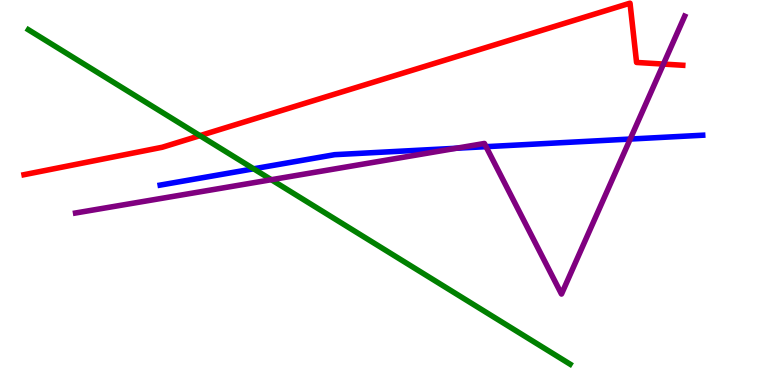[{'lines': ['blue', 'red'], 'intersections': []}, {'lines': ['green', 'red'], 'intersections': [{'x': 2.58, 'y': 6.48}]}, {'lines': ['purple', 'red'], 'intersections': [{'x': 8.56, 'y': 8.34}]}, {'lines': ['blue', 'green'], 'intersections': [{'x': 3.27, 'y': 5.62}]}, {'lines': ['blue', 'purple'], 'intersections': [{'x': 5.89, 'y': 6.15}, {'x': 6.27, 'y': 6.19}, {'x': 8.13, 'y': 6.39}]}, {'lines': ['green', 'purple'], 'intersections': [{'x': 3.5, 'y': 5.33}]}]